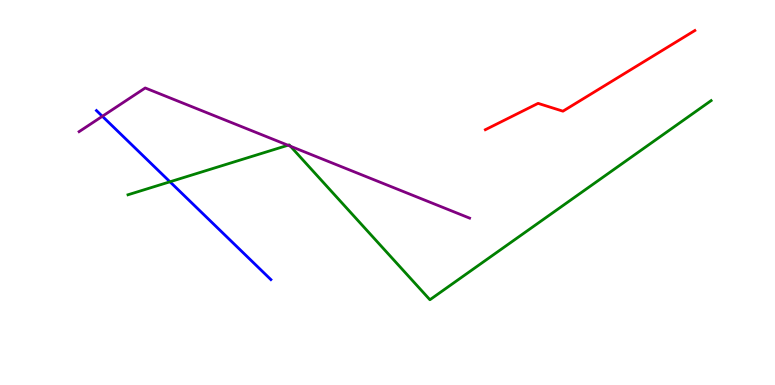[{'lines': ['blue', 'red'], 'intersections': []}, {'lines': ['green', 'red'], 'intersections': []}, {'lines': ['purple', 'red'], 'intersections': []}, {'lines': ['blue', 'green'], 'intersections': [{'x': 2.19, 'y': 5.28}]}, {'lines': ['blue', 'purple'], 'intersections': [{'x': 1.32, 'y': 6.98}]}, {'lines': ['green', 'purple'], 'intersections': [{'x': 3.72, 'y': 6.23}, {'x': 3.75, 'y': 6.2}]}]